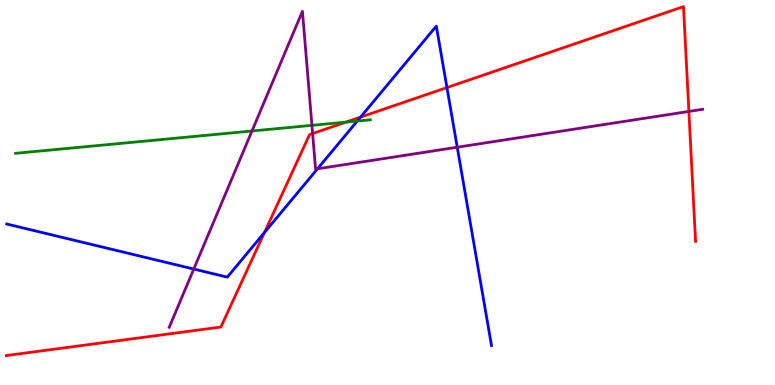[{'lines': ['blue', 'red'], 'intersections': [{'x': 3.41, 'y': 3.96}, {'x': 4.65, 'y': 6.96}, {'x': 5.77, 'y': 7.73}]}, {'lines': ['green', 'red'], 'intersections': [{'x': 4.46, 'y': 6.83}]}, {'lines': ['purple', 'red'], 'intersections': [{'x': 4.03, 'y': 6.53}, {'x': 8.89, 'y': 7.11}]}, {'lines': ['blue', 'green'], 'intersections': [{'x': 4.61, 'y': 6.86}]}, {'lines': ['blue', 'purple'], 'intersections': [{'x': 2.5, 'y': 3.01}, {'x': 4.1, 'y': 5.62}, {'x': 5.9, 'y': 6.18}]}, {'lines': ['green', 'purple'], 'intersections': [{'x': 3.25, 'y': 6.6}, {'x': 4.03, 'y': 6.74}]}]